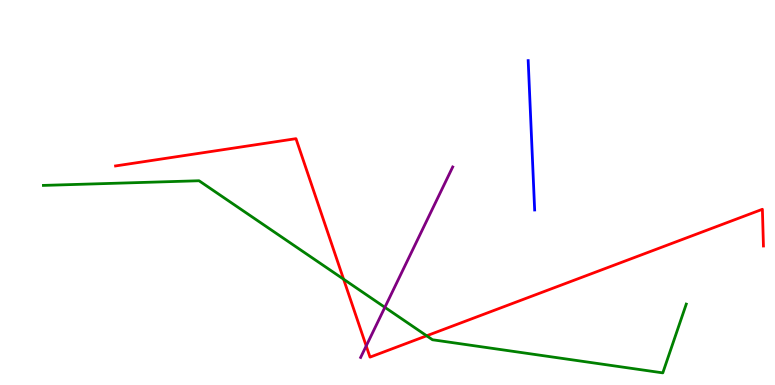[{'lines': ['blue', 'red'], 'intersections': []}, {'lines': ['green', 'red'], 'intersections': [{'x': 4.43, 'y': 2.75}, {'x': 5.51, 'y': 1.28}]}, {'lines': ['purple', 'red'], 'intersections': [{'x': 4.73, 'y': 1.01}]}, {'lines': ['blue', 'green'], 'intersections': []}, {'lines': ['blue', 'purple'], 'intersections': []}, {'lines': ['green', 'purple'], 'intersections': [{'x': 4.97, 'y': 2.02}]}]